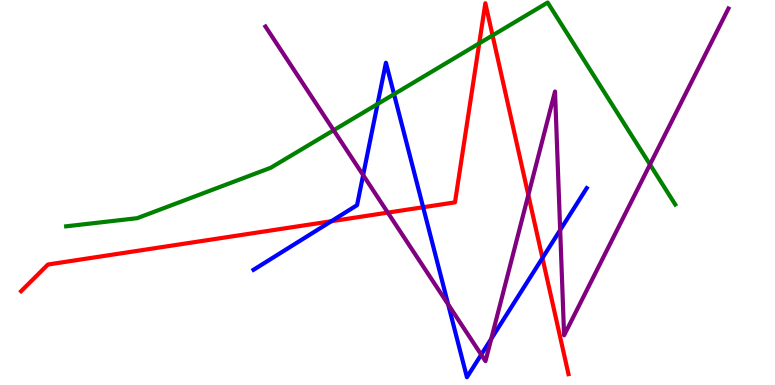[{'lines': ['blue', 'red'], 'intersections': [{'x': 4.27, 'y': 4.25}, {'x': 5.46, 'y': 4.62}, {'x': 7.0, 'y': 3.3}]}, {'lines': ['green', 'red'], 'intersections': [{'x': 6.18, 'y': 8.87}, {'x': 6.36, 'y': 9.08}]}, {'lines': ['purple', 'red'], 'intersections': [{'x': 5.0, 'y': 4.48}, {'x': 6.82, 'y': 4.94}]}, {'lines': ['blue', 'green'], 'intersections': [{'x': 4.87, 'y': 7.3}, {'x': 5.08, 'y': 7.55}]}, {'lines': ['blue', 'purple'], 'intersections': [{'x': 4.69, 'y': 5.45}, {'x': 5.78, 'y': 2.09}, {'x': 6.21, 'y': 0.788}, {'x': 6.34, 'y': 1.2}, {'x': 7.23, 'y': 4.03}]}, {'lines': ['green', 'purple'], 'intersections': [{'x': 4.31, 'y': 6.62}, {'x': 8.39, 'y': 5.73}]}]